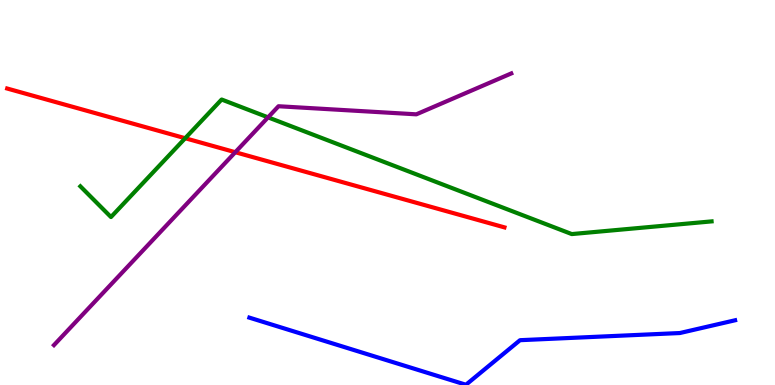[{'lines': ['blue', 'red'], 'intersections': []}, {'lines': ['green', 'red'], 'intersections': [{'x': 2.39, 'y': 6.41}]}, {'lines': ['purple', 'red'], 'intersections': [{'x': 3.04, 'y': 6.05}]}, {'lines': ['blue', 'green'], 'intersections': []}, {'lines': ['blue', 'purple'], 'intersections': []}, {'lines': ['green', 'purple'], 'intersections': [{'x': 3.46, 'y': 6.95}]}]